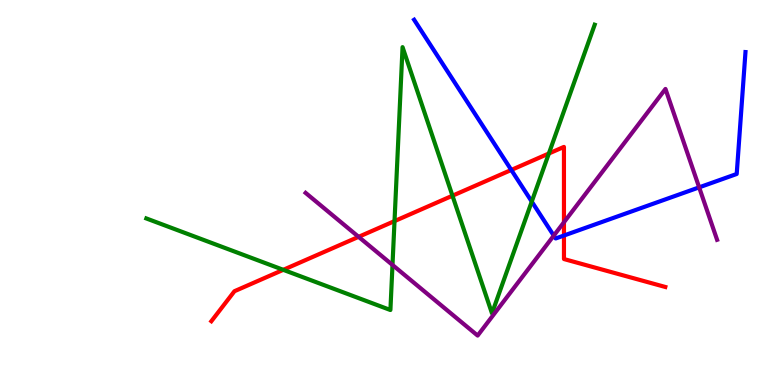[{'lines': ['blue', 'red'], 'intersections': [{'x': 6.6, 'y': 5.59}, {'x': 7.28, 'y': 3.88}]}, {'lines': ['green', 'red'], 'intersections': [{'x': 3.66, 'y': 2.99}, {'x': 5.09, 'y': 4.26}, {'x': 5.84, 'y': 4.92}, {'x': 7.08, 'y': 6.01}]}, {'lines': ['purple', 'red'], 'intersections': [{'x': 4.63, 'y': 3.85}, {'x': 7.28, 'y': 4.23}]}, {'lines': ['blue', 'green'], 'intersections': [{'x': 6.86, 'y': 4.76}]}, {'lines': ['blue', 'purple'], 'intersections': [{'x': 7.15, 'y': 3.88}, {'x': 9.02, 'y': 5.13}]}, {'lines': ['green', 'purple'], 'intersections': [{'x': 5.06, 'y': 3.12}]}]